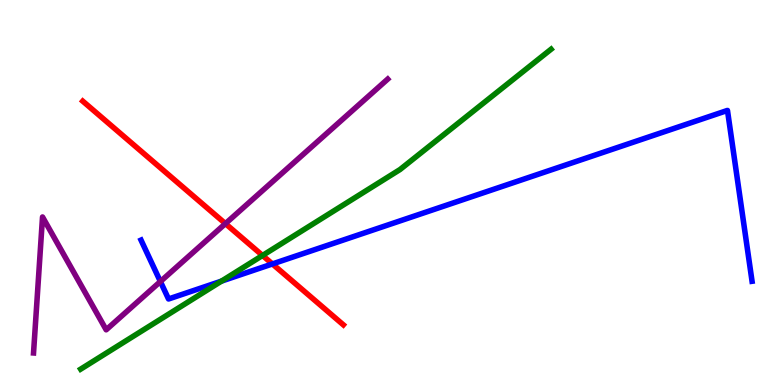[{'lines': ['blue', 'red'], 'intersections': [{'x': 3.51, 'y': 3.14}]}, {'lines': ['green', 'red'], 'intersections': [{'x': 3.39, 'y': 3.36}]}, {'lines': ['purple', 'red'], 'intersections': [{'x': 2.91, 'y': 4.19}]}, {'lines': ['blue', 'green'], 'intersections': [{'x': 2.86, 'y': 2.7}]}, {'lines': ['blue', 'purple'], 'intersections': [{'x': 2.07, 'y': 2.69}]}, {'lines': ['green', 'purple'], 'intersections': []}]